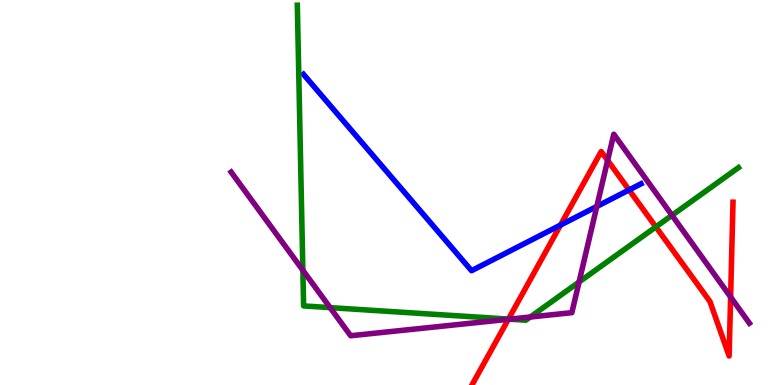[{'lines': ['blue', 'red'], 'intersections': [{'x': 7.23, 'y': 4.15}, {'x': 8.12, 'y': 5.07}]}, {'lines': ['green', 'red'], 'intersections': [{'x': 6.56, 'y': 1.71}, {'x': 8.46, 'y': 4.11}]}, {'lines': ['purple', 'red'], 'intersections': [{'x': 6.56, 'y': 1.71}, {'x': 7.84, 'y': 5.83}, {'x': 9.43, 'y': 2.29}]}, {'lines': ['blue', 'green'], 'intersections': []}, {'lines': ['blue', 'purple'], 'intersections': [{'x': 7.7, 'y': 4.64}]}, {'lines': ['green', 'purple'], 'intersections': [{'x': 3.91, 'y': 2.98}, {'x': 4.26, 'y': 2.01}, {'x': 6.58, 'y': 1.71}, {'x': 6.84, 'y': 1.77}, {'x': 7.47, 'y': 2.68}, {'x': 8.67, 'y': 4.41}]}]